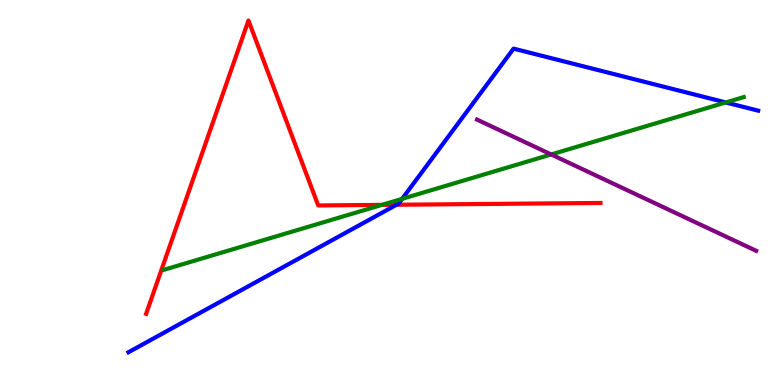[{'lines': ['blue', 'red'], 'intersections': [{'x': 5.12, 'y': 4.68}]}, {'lines': ['green', 'red'], 'intersections': [{'x': 4.93, 'y': 4.68}]}, {'lines': ['purple', 'red'], 'intersections': []}, {'lines': ['blue', 'green'], 'intersections': [{'x': 5.19, 'y': 4.84}, {'x': 9.37, 'y': 7.34}]}, {'lines': ['blue', 'purple'], 'intersections': []}, {'lines': ['green', 'purple'], 'intersections': [{'x': 7.11, 'y': 5.99}]}]